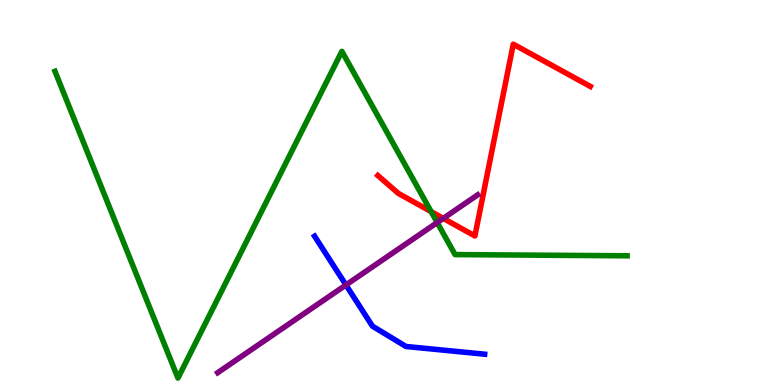[{'lines': ['blue', 'red'], 'intersections': []}, {'lines': ['green', 'red'], 'intersections': [{'x': 5.56, 'y': 4.5}]}, {'lines': ['purple', 'red'], 'intersections': [{'x': 5.72, 'y': 4.33}]}, {'lines': ['blue', 'green'], 'intersections': []}, {'lines': ['blue', 'purple'], 'intersections': [{'x': 4.46, 'y': 2.6}]}, {'lines': ['green', 'purple'], 'intersections': [{'x': 5.64, 'y': 4.22}]}]